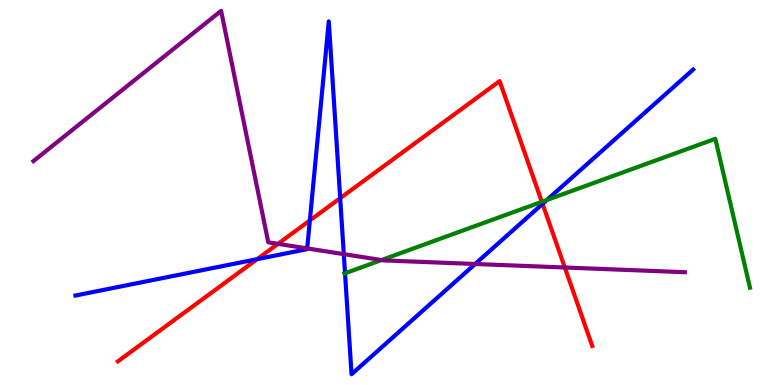[{'lines': ['blue', 'red'], 'intersections': [{'x': 3.32, 'y': 3.27}, {'x': 4.0, 'y': 4.27}, {'x': 4.39, 'y': 4.85}, {'x': 7.0, 'y': 4.7}]}, {'lines': ['green', 'red'], 'intersections': [{'x': 6.99, 'y': 4.76}]}, {'lines': ['purple', 'red'], 'intersections': [{'x': 3.59, 'y': 3.67}, {'x': 7.29, 'y': 3.05}]}, {'lines': ['blue', 'green'], 'intersections': [{'x': 4.45, 'y': 2.9}, {'x': 7.06, 'y': 4.81}]}, {'lines': ['blue', 'purple'], 'intersections': [{'x': 3.96, 'y': 3.55}, {'x': 4.44, 'y': 3.4}, {'x': 6.13, 'y': 3.14}]}, {'lines': ['green', 'purple'], 'intersections': [{'x': 4.92, 'y': 3.25}]}]